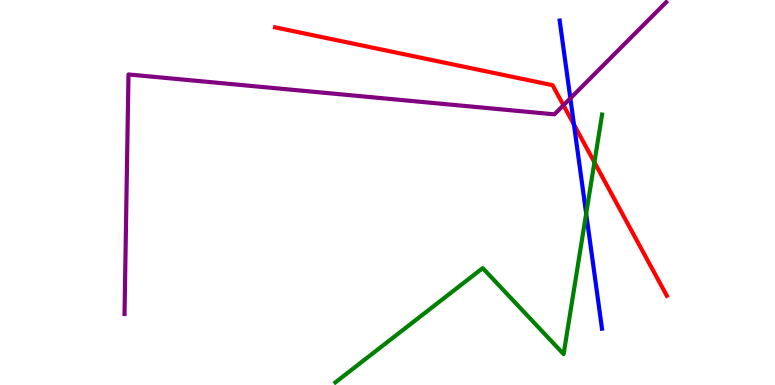[{'lines': ['blue', 'red'], 'intersections': [{'x': 7.41, 'y': 6.76}]}, {'lines': ['green', 'red'], 'intersections': [{'x': 7.67, 'y': 5.78}]}, {'lines': ['purple', 'red'], 'intersections': [{'x': 7.27, 'y': 7.27}]}, {'lines': ['blue', 'green'], 'intersections': [{'x': 7.56, 'y': 4.45}]}, {'lines': ['blue', 'purple'], 'intersections': [{'x': 7.36, 'y': 7.45}]}, {'lines': ['green', 'purple'], 'intersections': []}]